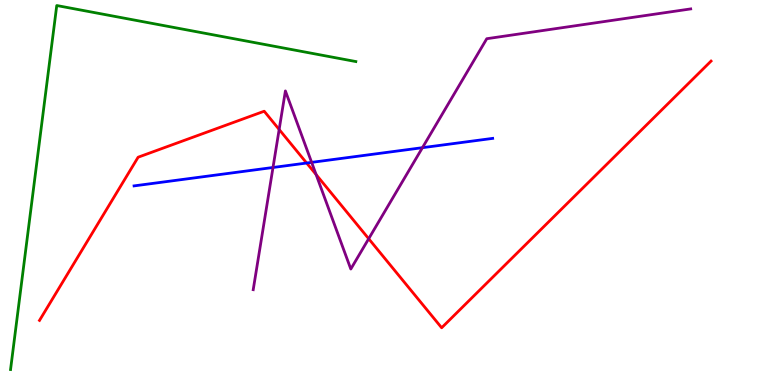[{'lines': ['blue', 'red'], 'intersections': [{'x': 3.96, 'y': 5.77}]}, {'lines': ['green', 'red'], 'intersections': []}, {'lines': ['purple', 'red'], 'intersections': [{'x': 3.6, 'y': 6.64}, {'x': 4.08, 'y': 5.47}, {'x': 4.76, 'y': 3.8}]}, {'lines': ['blue', 'green'], 'intersections': []}, {'lines': ['blue', 'purple'], 'intersections': [{'x': 3.52, 'y': 5.65}, {'x': 4.02, 'y': 5.78}, {'x': 5.45, 'y': 6.16}]}, {'lines': ['green', 'purple'], 'intersections': []}]